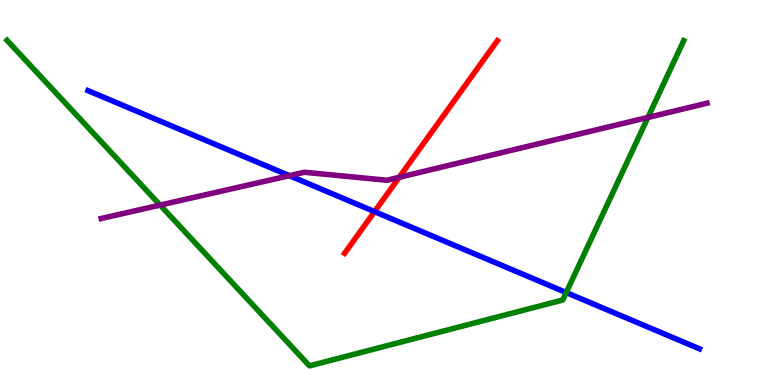[{'lines': ['blue', 'red'], 'intersections': [{'x': 4.83, 'y': 4.5}]}, {'lines': ['green', 'red'], 'intersections': []}, {'lines': ['purple', 'red'], 'intersections': [{'x': 5.15, 'y': 5.39}]}, {'lines': ['blue', 'green'], 'intersections': [{'x': 7.31, 'y': 2.4}]}, {'lines': ['blue', 'purple'], 'intersections': [{'x': 3.73, 'y': 5.44}]}, {'lines': ['green', 'purple'], 'intersections': [{'x': 2.07, 'y': 4.67}, {'x': 8.36, 'y': 6.95}]}]